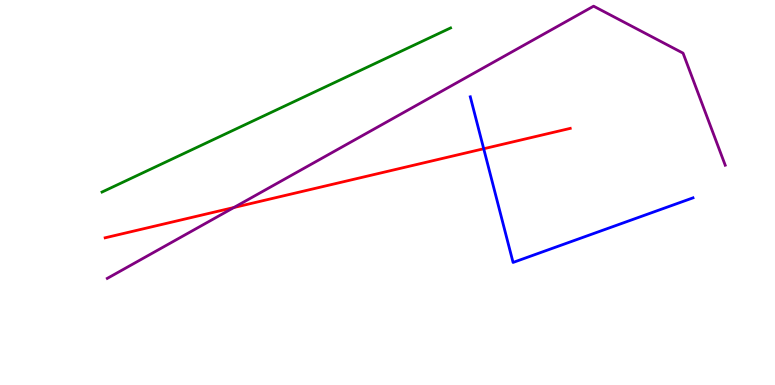[{'lines': ['blue', 'red'], 'intersections': [{'x': 6.24, 'y': 6.14}]}, {'lines': ['green', 'red'], 'intersections': []}, {'lines': ['purple', 'red'], 'intersections': [{'x': 3.02, 'y': 4.61}]}, {'lines': ['blue', 'green'], 'intersections': []}, {'lines': ['blue', 'purple'], 'intersections': []}, {'lines': ['green', 'purple'], 'intersections': []}]